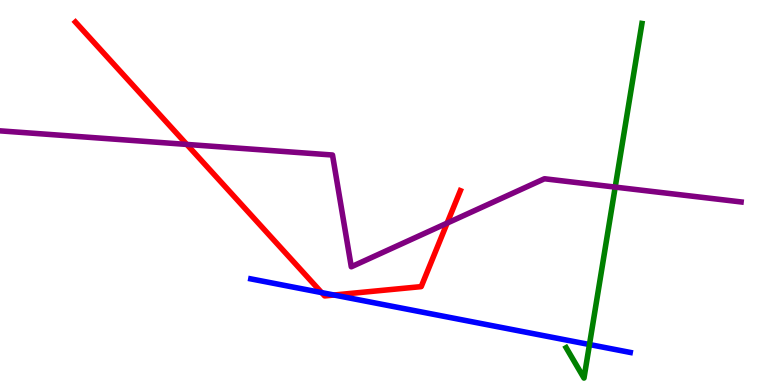[{'lines': ['blue', 'red'], 'intersections': [{'x': 4.15, 'y': 2.4}, {'x': 4.31, 'y': 2.34}]}, {'lines': ['green', 'red'], 'intersections': []}, {'lines': ['purple', 'red'], 'intersections': [{'x': 2.41, 'y': 6.25}, {'x': 5.77, 'y': 4.2}]}, {'lines': ['blue', 'green'], 'intersections': [{'x': 7.61, 'y': 1.05}]}, {'lines': ['blue', 'purple'], 'intersections': []}, {'lines': ['green', 'purple'], 'intersections': [{'x': 7.94, 'y': 5.14}]}]